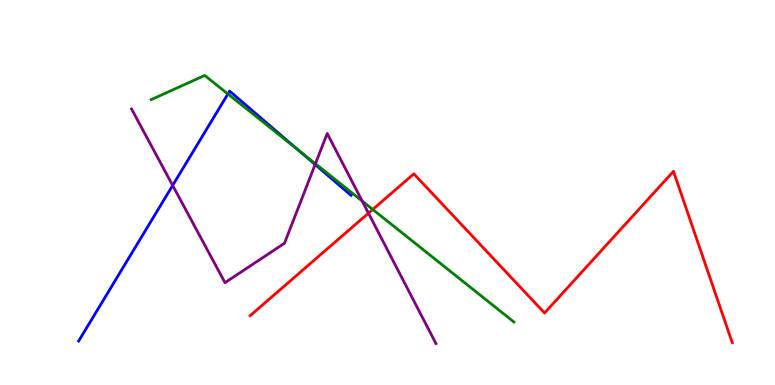[{'lines': ['blue', 'red'], 'intersections': []}, {'lines': ['green', 'red'], 'intersections': [{'x': 4.81, 'y': 4.56}]}, {'lines': ['purple', 'red'], 'intersections': [{'x': 4.75, 'y': 4.46}]}, {'lines': ['blue', 'green'], 'intersections': [{'x': 2.94, 'y': 7.56}, {'x': 3.85, 'y': 6.1}]}, {'lines': ['blue', 'purple'], 'intersections': [{'x': 2.23, 'y': 5.18}, {'x': 4.07, 'y': 5.73}]}, {'lines': ['green', 'purple'], 'intersections': [{'x': 4.07, 'y': 5.75}, {'x': 4.67, 'y': 4.78}]}]